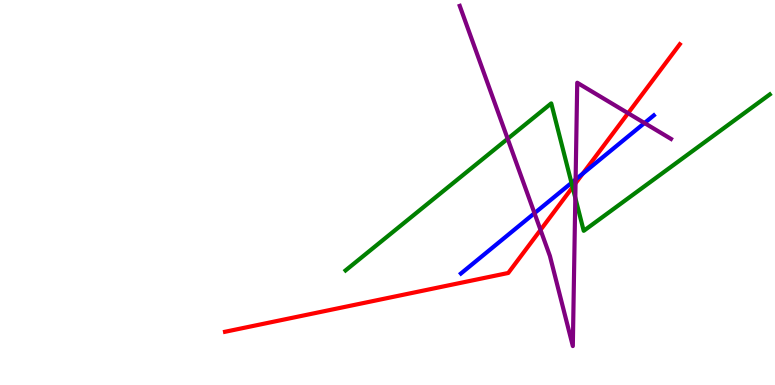[{'lines': ['blue', 'red'], 'intersections': [{'x': 7.52, 'y': 5.49}]}, {'lines': ['green', 'red'], 'intersections': [{'x': 7.39, 'y': 5.14}]}, {'lines': ['purple', 'red'], 'intersections': [{'x': 6.97, 'y': 4.03}, {'x': 7.43, 'y': 5.24}, {'x': 8.1, 'y': 7.06}]}, {'lines': ['blue', 'green'], 'intersections': [{'x': 7.37, 'y': 5.25}]}, {'lines': ['blue', 'purple'], 'intersections': [{'x': 6.9, 'y': 4.46}, {'x': 7.43, 'y': 5.34}, {'x': 8.32, 'y': 6.8}]}, {'lines': ['green', 'purple'], 'intersections': [{'x': 6.55, 'y': 6.4}, {'x': 7.42, 'y': 4.86}]}]